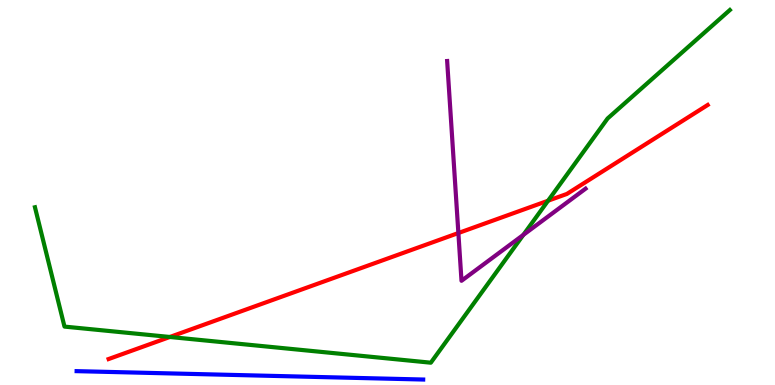[{'lines': ['blue', 'red'], 'intersections': []}, {'lines': ['green', 'red'], 'intersections': [{'x': 2.19, 'y': 1.25}, {'x': 7.07, 'y': 4.79}]}, {'lines': ['purple', 'red'], 'intersections': [{'x': 5.91, 'y': 3.95}]}, {'lines': ['blue', 'green'], 'intersections': []}, {'lines': ['blue', 'purple'], 'intersections': []}, {'lines': ['green', 'purple'], 'intersections': [{'x': 6.75, 'y': 3.9}]}]